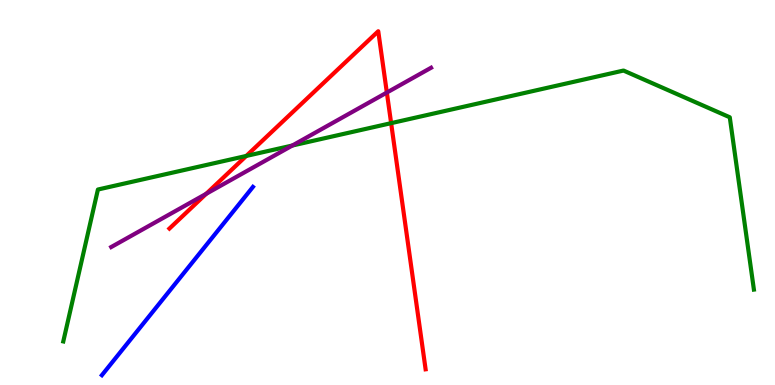[{'lines': ['blue', 'red'], 'intersections': []}, {'lines': ['green', 'red'], 'intersections': [{'x': 3.18, 'y': 5.95}, {'x': 5.05, 'y': 6.8}]}, {'lines': ['purple', 'red'], 'intersections': [{'x': 2.66, 'y': 4.97}, {'x': 4.99, 'y': 7.6}]}, {'lines': ['blue', 'green'], 'intersections': []}, {'lines': ['blue', 'purple'], 'intersections': []}, {'lines': ['green', 'purple'], 'intersections': [{'x': 3.77, 'y': 6.22}]}]